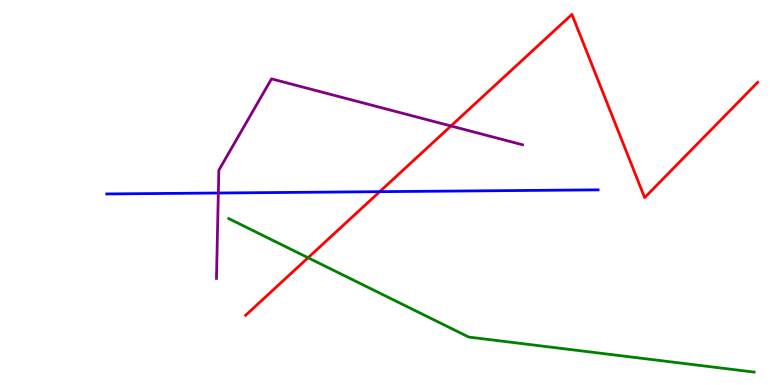[{'lines': ['blue', 'red'], 'intersections': [{'x': 4.9, 'y': 5.02}]}, {'lines': ['green', 'red'], 'intersections': [{'x': 3.98, 'y': 3.31}]}, {'lines': ['purple', 'red'], 'intersections': [{'x': 5.82, 'y': 6.73}]}, {'lines': ['blue', 'green'], 'intersections': []}, {'lines': ['blue', 'purple'], 'intersections': [{'x': 2.82, 'y': 4.99}]}, {'lines': ['green', 'purple'], 'intersections': []}]